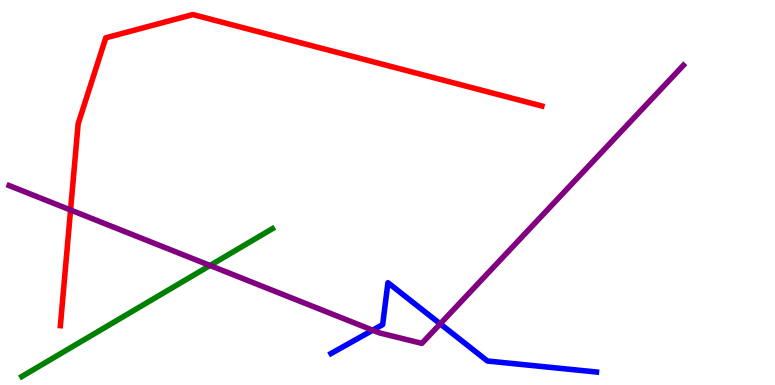[{'lines': ['blue', 'red'], 'intersections': []}, {'lines': ['green', 'red'], 'intersections': []}, {'lines': ['purple', 'red'], 'intersections': [{'x': 0.91, 'y': 4.55}]}, {'lines': ['blue', 'green'], 'intersections': []}, {'lines': ['blue', 'purple'], 'intersections': [{'x': 4.81, 'y': 1.42}, {'x': 5.68, 'y': 1.59}]}, {'lines': ['green', 'purple'], 'intersections': [{'x': 2.71, 'y': 3.1}]}]